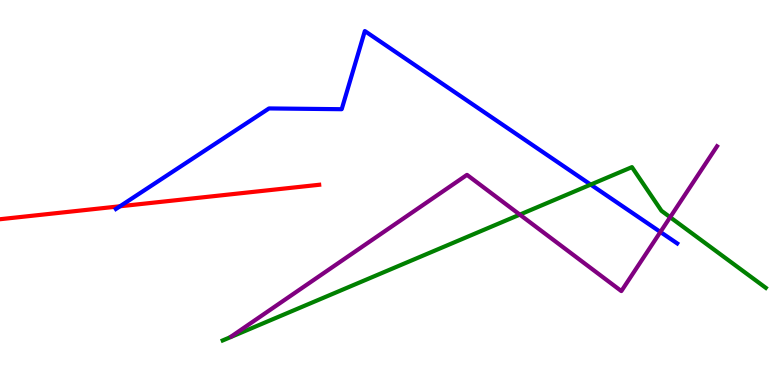[{'lines': ['blue', 'red'], 'intersections': [{'x': 1.55, 'y': 4.64}]}, {'lines': ['green', 'red'], 'intersections': []}, {'lines': ['purple', 'red'], 'intersections': []}, {'lines': ['blue', 'green'], 'intersections': [{'x': 7.62, 'y': 5.21}]}, {'lines': ['blue', 'purple'], 'intersections': [{'x': 8.52, 'y': 3.97}]}, {'lines': ['green', 'purple'], 'intersections': [{'x': 6.71, 'y': 4.43}, {'x': 8.65, 'y': 4.36}]}]